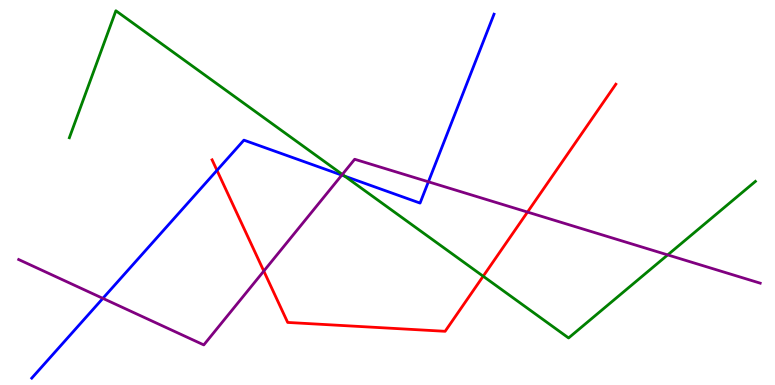[{'lines': ['blue', 'red'], 'intersections': [{'x': 2.8, 'y': 5.58}]}, {'lines': ['green', 'red'], 'intersections': [{'x': 6.23, 'y': 2.83}]}, {'lines': ['purple', 'red'], 'intersections': [{'x': 3.4, 'y': 2.96}, {'x': 6.81, 'y': 4.49}]}, {'lines': ['blue', 'green'], 'intersections': [{'x': 4.45, 'y': 5.42}]}, {'lines': ['blue', 'purple'], 'intersections': [{'x': 1.33, 'y': 2.25}, {'x': 4.41, 'y': 5.45}, {'x': 5.53, 'y': 5.28}]}, {'lines': ['green', 'purple'], 'intersections': [{'x': 4.42, 'y': 5.47}, {'x': 8.62, 'y': 3.38}]}]